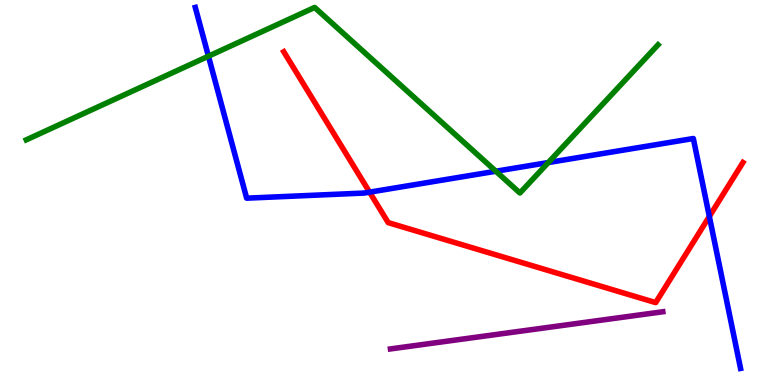[{'lines': ['blue', 'red'], 'intersections': [{'x': 4.77, 'y': 5.01}, {'x': 9.15, 'y': 4.38}]}, {'lines': ['green', 'red'], 'intersections': []}, {'lines': ['purple', 'red'], 'intersections': []}, {'lines': ['blue', 'green'], 'intersections': [{'x': 2.69, 'y': 8.54}, {'x': 6.4, 'y': 5.55}, {'x': 7.07, 'y': 5.78}]}, {'lines': ['blue', 'purple'], 'intersections': []}, {'lines': ['green', 'purple'], 'intersections': []}]